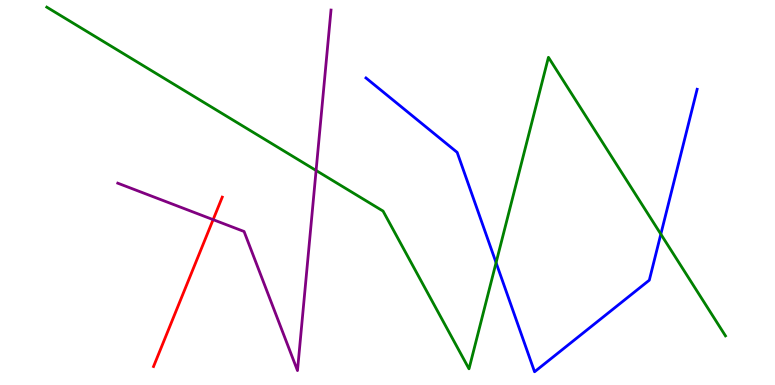[{'lines': ['blue', 'red'], 'intersections': []}, {'lines': ['green', 'red'], 'intersections': []}, {'lines': ['purple', 'red'], 'intersections': [{'x': 2.75, 'y': 4.29}]}, {'lines': ['blue', 'green'], 'intersections': [{'x': 6.4, 'y': 3.18}, {'x': 8.53, 'y': 3.92}]}, {'lines': ['blue', 'purple'], 'intersections': []}, {'lines': ['green', 'purple'], 'intersections': [{'x': 4.08, 'y': 5.57}]}]